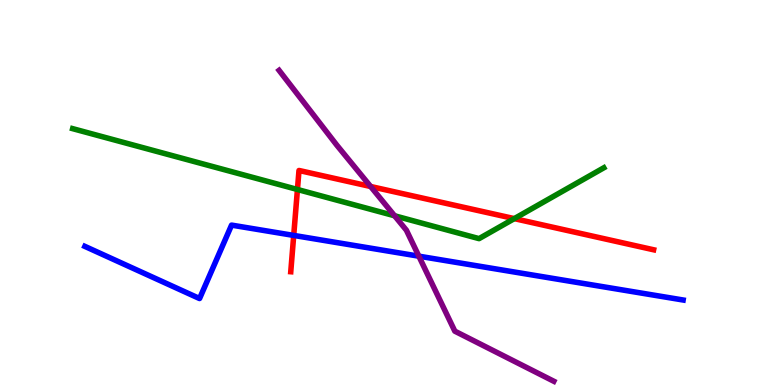[{'lines': ['blue', 'red'], 'intersections': [{'x': 3.79, 'y': 3.89}]}, {'lines': ['green', 'red'], 'intersections': [{'x': 3.84, 'y': 5.08}, {'x': 6.64, 'y': 4.32}]}, {'lines': ['purple', 'red'], 'intersections': [{'x': 4.78, 'y': 5.16}]}, {'lines': ['blue', 'green'], 'intersections': []}, {'lines': ['blue', 'purple'], 'intersections': [{'x': 5.4, 'y': 3.35}]}, {'lines': ['green', 'purple'], 'intersections': [{'x': 5.09, 'y': 4.4}]}]